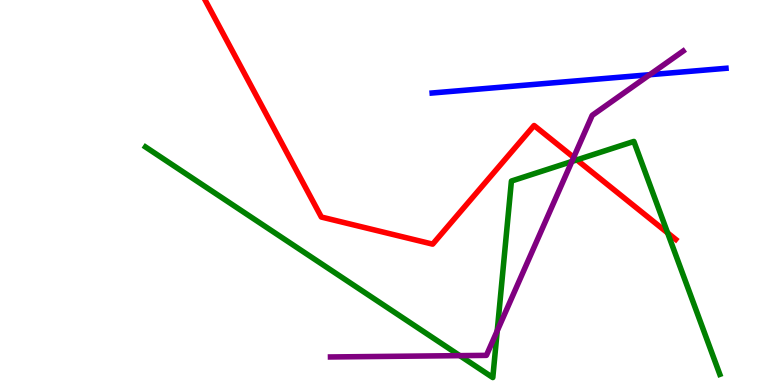[{'lines': ['blue', 'red'], 'intersections': []}, {'lines': ['green', 'red'], 'intersections': [{'x': 7.44, 'y': 5.85}, {'x': 8.61, 'y': 3.95}]}, {'lines': ['purple', 'red'], 'intersections': [{'x': 7.4, 'y': 5.91}]}, {'lines': ['blue', 'green'], 'intersections': []}, {'lines': ['blue', 'purple'], 'intersections': [{'x': 8.38, 'y': 8.06}]}, {'lines': ['green', 'purple'], 'intersections': [{'x': 5.93, 'y': 0.762}, {'x': 6.42, 'y': 1.41}, {'x': 7.38, 'y': 5.81}]}]